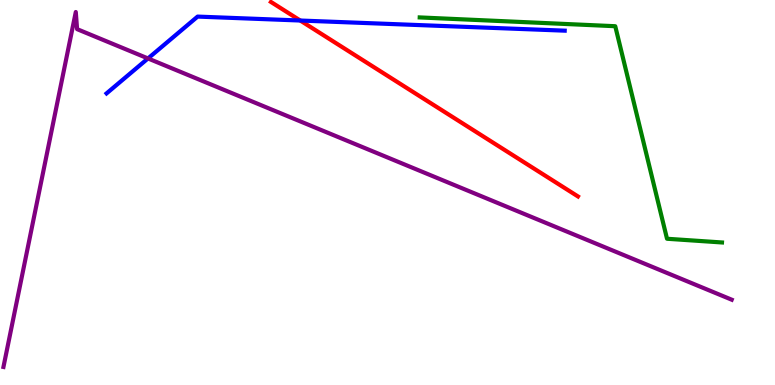[{'lines': ['blue', 'red'], 'intersections': [{'x': 3.87, 'y': 9.47}]}, {'lines': ['green', 'red'], 'intersections': []}, {'lines': ['purple', 'red'], 'intersections': []}, {'lines': ['blue', 'green'], 'intersections': []}, {'lines': ['blue', 'purple'], 'intersections': [{'x': 1.91, 'y': 8.48}]}, {'lines': ['green', 'purple'], 'intersections': []}]